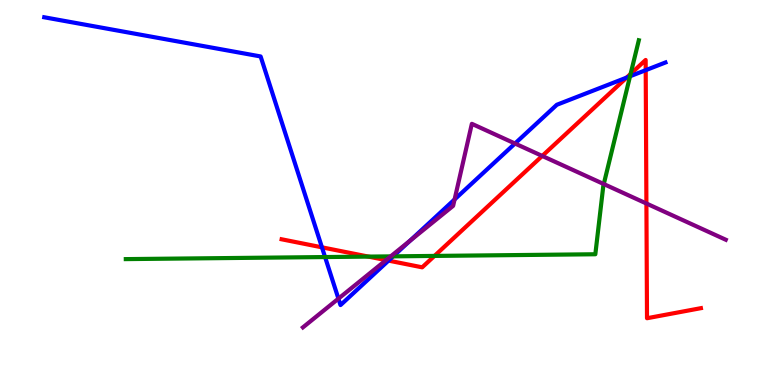[{'lines': ['blue', 'red'], 'intersections': [{'x': 4.15, 'y': 3.58}, {'x': 5.01, 'y': 3.23}, {'x': 8.09, 'y': 7.98}, {'x': 8.33, 'y': 8.18}]}, {'lines': ['green', 'red'], 'intersections': [{'x': 4.75, 'y': 3.33}, {'x': 5.61, 'y': 3.35}, {'x': 8.14, 'y': 8.08}]}, {'lines': ['purple', 'red'], 'intersections': [{'x': 4.98, 'y': 3.24}, {'x': 7.0, 'y': 5.95}, {'x': 8.34, 'y': 4.71}]}, {'lines': ['blue', 'green'], 'intersections': [{'x': 4.19, 'y': 3.32}, {'x': 5.07, 'y': 3.34}, {'x': 8.13, 'y': 8.02}]}, {'lines': ['blue', 'purple'], 'intersections': [{'x': 4.37, 'y': 2.24}, {'x': 5.29, 'y': 3.74}, {'x': 5.87, 'y': 4.82}, {'x': 6.65, 'y': 6.27}]}, {'lines': ['green', 'purple'], 'intersections': [{'x': 5.04, 'y': 3.34}, {'x': 7.79, 'y': 5.22}]}]